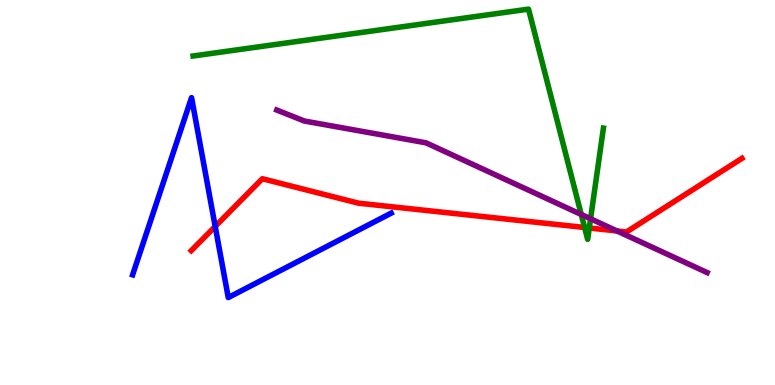[{'lines': ['blue', 'red'], 'intersections': [{'x': 2.78, 'y': 4.12}]}, {'lines': ['green', 'red'], 'intersections': [{'x': 7.54, 'y': 4.09}, {'x': 7.6, 'y': 4.08}]}, {'lines': ['purple', 'red'], 'intersections': [{'x': 7.96, 'y': 4.0}]}, {'lines': ['blue', 'green'], 'intersections': []}, {'lines': ['blue', 'purple'], 'intersections': []}, {'lines': ['green', 'purple'], 'intersections': [{'x': 7.5, 'y': 4.43}, {'x': 7.62, 'y': 4.32}]}]